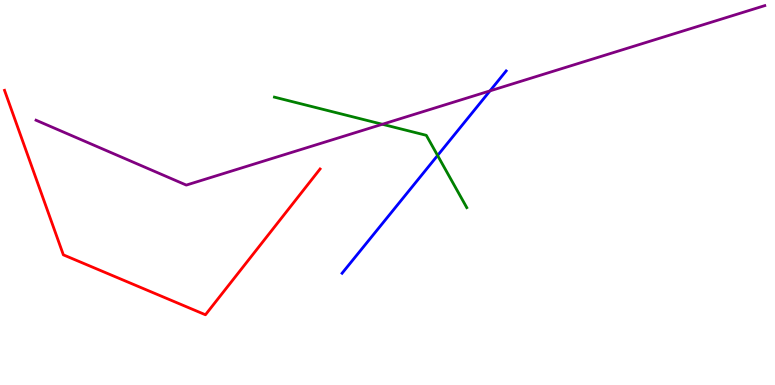[{'lines': ['blue', 'red'], 'intersections': []}, {'lines': ['green', 'red'], 'intersections': []}, {'lines': ['purple', 'red'], 'intersections': []}, {'lines': ['blue', 'green'], 'intersections': [{'x': 5.65, 'y': 5.96}]}, {'lines': ['blue', 'purple'], 'intersections': [{'x': 6.32, 'y': 7.64}]}, {'lines': ['green', 'purple'], 'intersections': [{'x': 4.93, 'y': 6.77}]}]